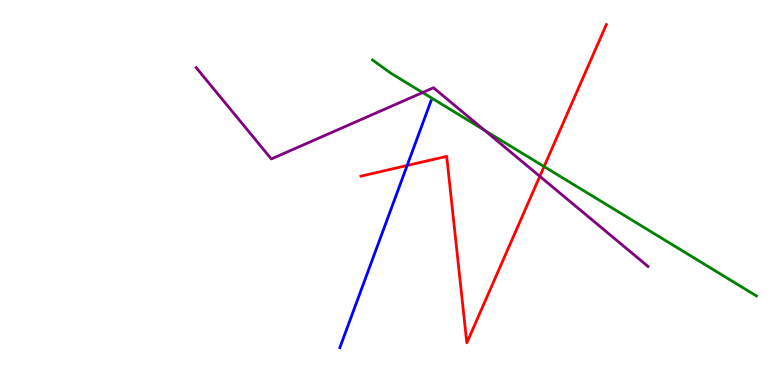[{'lines': ['blue', 'red'], 'intersections': [{'x': 5.25, 'y': 5.7}]}, {'lines': ['green', 'red'], 'intersections': [{'x': 7.02, 'y': 5.67}]}, {'lines': ['purple', 'red'], 'intersections': [{'x': 6.97, 'y': 5.42}]}, {'lines': ['blue', 'green'], 'intersections': []}, {'lines': ['blue', 'purple'], 'intersections': []}, {'lines': ['green', 'purple'], 'intersections': [{'x': 5.45, 'y': 7.6}, {'x': 6.25, 'y': 6.62}]}]